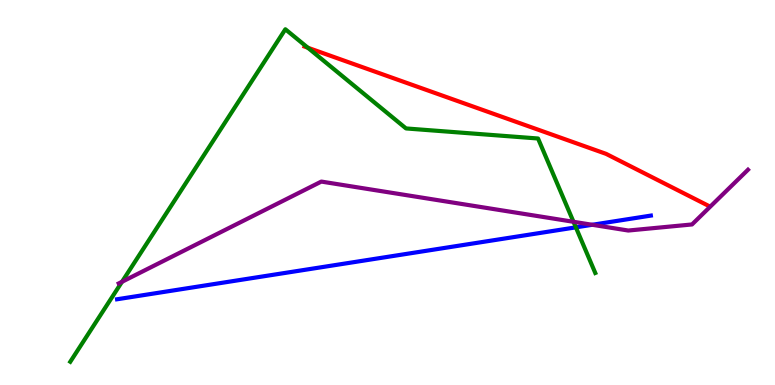[{'lines': ['blue', 'red'], 'intersections': []}, {'lines': ['green', 'red'], 'intersections': [{'x': 3.97, 'y': 8.76}]}, {'lines': ['purple', 'red'], 'intersections': []}, {'lines': ['blue', 'green'], 'intersections': [{'x': 7.43, 'y': 4.09}]}, {'lines': ['blue', 'purple'], 'intersections': [{'x': 7.64, 'y': 4.16}]}, {'lines': ['green', 'purple'], 'intersections': [{'x': 1.57, 'y': 2.68}, {'x': 7.4, 'y': 4.24}]}]